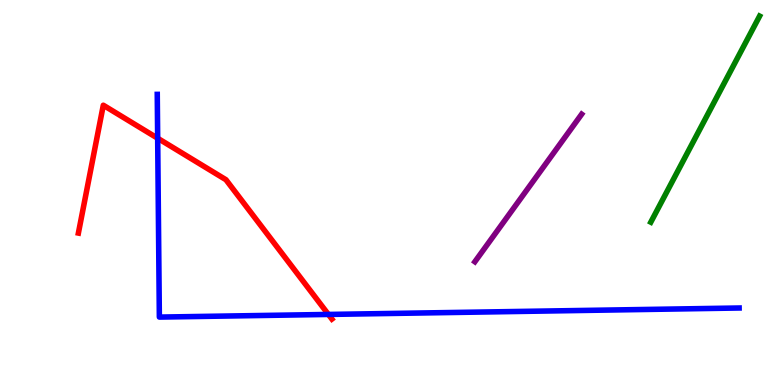[{'lines': ['blue', 'red'], 'intersections': [{'x': 2.03, 'y': 6.41}, {'x': 4.24, 'y': 1.83}]}, {'lines': ['green', 'red'], 'intersections': []}, {'lines': ['purple', 'red'], 'intersections': []}, {'lines': ['blue', 'green'], 'intersections': []}, {'lines': ['blue', 'purple'], 'intersections': []}, {'lines': ['green', 'purple'], 'intersections': []}]